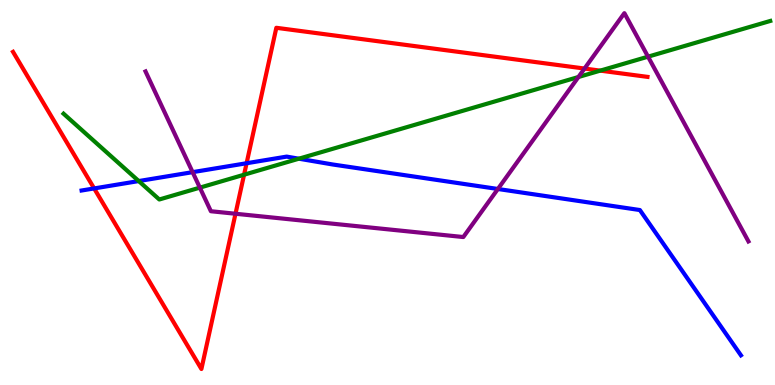[{'lines': ['blue', 'red'], 'intersections': [{'x': 1.21, 'y': 5.11}, {'x': 3.18, 'y': 5.76}]}, {'lines': ['green', 'red'], 'intersections': [{'x': 3.15, 'y': 5.46}, {'x': 7.75, 'y': 8.17}]}, {'lines': ['purple', 'red'], 'intersections': [{'x': 3.04, 'y': 4.45}, {'x': 7.54, 'y': 8.22}]}, {'lines': ['blue', 'green'], 'intersections': [{'x': 1.79, 'y': 5.3}, {'x': 3.86, 'y': 5.88}]}, {'lines': ['blue', 'purple'], 'intersections': [{'x': 2.49, 'y': 5.53}, {'x': 6.42, 'y': 5.09}]}, {'lines': ['green', 'purple'], 'intersections': [{'x': 2.58, 'y': 5.13}, {'x': 7.46, 'y': 8.0}, {'x': 8.36, 'y': 8.53}]}]